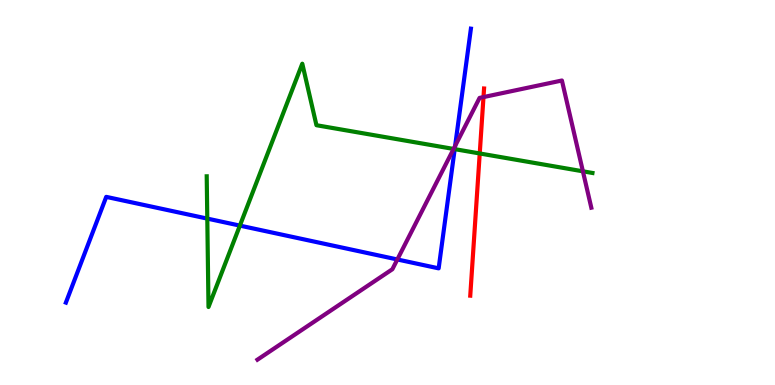[{'lines': ['blue', 'red'], 'intersections': []}, {'lines': ['green', 'red'], 'intersections': [{'x': 6.19, 'y': 6.01}]}, {'lines': ['purple', 'red'], 'intersections': [{'x': 6.24, 'y': 7.48}]}, {'lines': ['blue', 'green'], 'intersections': [{'x': 2.67, 'y': 4.32}, {'x': 3.1, 'y': 4.14}, {'x': 5.87, 'y': 6.13}]}, {'lines': ['blue', 'purple'], 'intersections': [{'x': 5.13, 'y': 3.26}, {'x': 5.87, 'y': 6.21}]}, {'lines': ['green', 'purple'], 'intersections': [{'x': 5.85, 'y': 6.13}, {'x': 7.52, 'y': 5.55}]}]